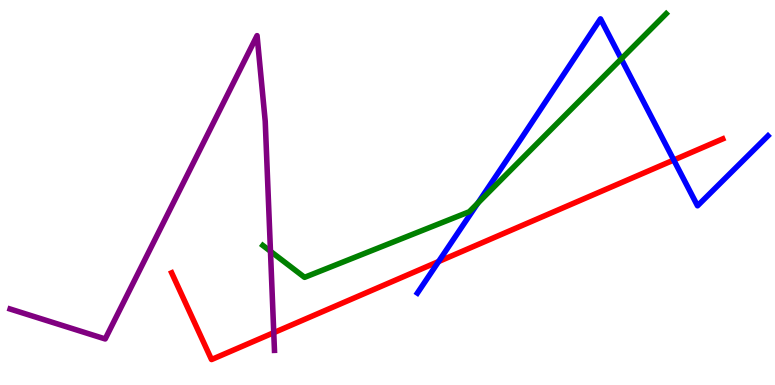[{'lines': ['blue', 'red'], 'intersections': [{'x': 5.66, 'y': 3.21}, {'x': 8.69, 'y': 5.84}]}, {'lines': ['green', 'red'], 'intersections': []}, {'lines': ['purple', 'red'], 'intersections': [{'x': 3.53, 'y': 1.36}]}, {'lines': ['blue', 'green'], 'intersections': [{'x': 6.16, 'y': 4.72}, {'x': 8.02, 'y': 8.47}]}, {'lines': ['blue', 'purple'], 'intersections': []}, {'lines': ['green', 'purple'], 'intersections': [{'x': 3.49, 'y': 3.47}]}]